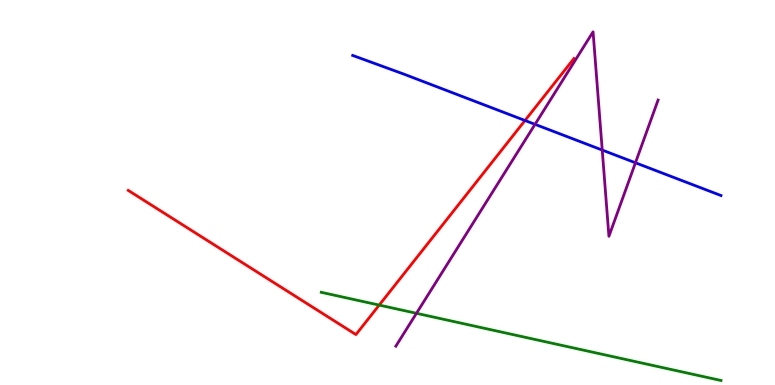[{'lines': ['blue', 'red'], 'intersections': [{'x': 6.77, 'y': 6.87}]}, {'lines': ['green', 'red'], 'intersections': [{'x': 4.89, 'y': 2.08}]}, {'lines': ['purple', 'red'], 'intersections': []}, {'lines': ['blue', 'green'], 'intersections': []}, {'lines': ['blue', 'purple'], 'intersections': [{'x': 6.9, 'y': 6.77}, {'x': 7.77, 'y': 6.1}, {'x': 8.2, 'y': 5.77}]}, {'lines': ['green', 'purple'], 'intersections': [{'x': 5.37, 'y': 1.86}]}]